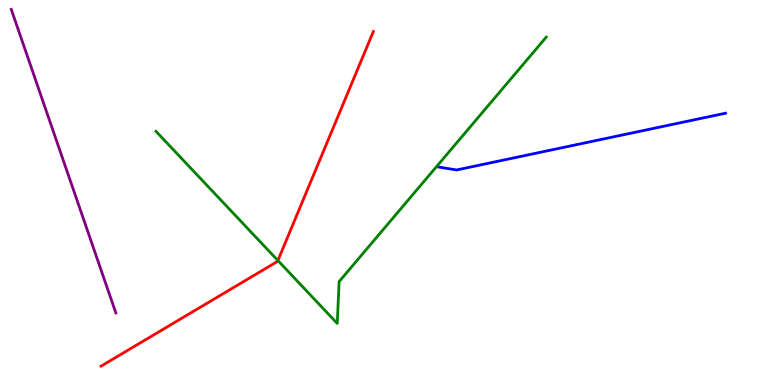[{'lines': ['blue', 'red'], 'intersections': []}, {'lines': ['green', 'red'], 'intersections': [{'x': 3.59, 'y': 3.23}]}, {'lines': ['purple', 'red'], 'intersections': []}, {'lines': ['blue', 'green'], 'intersections': []}, {'lines': ['blue', 'purple'], 'intersections': []}, {'lines': ['green', 'purple'], 'intersections': []}]